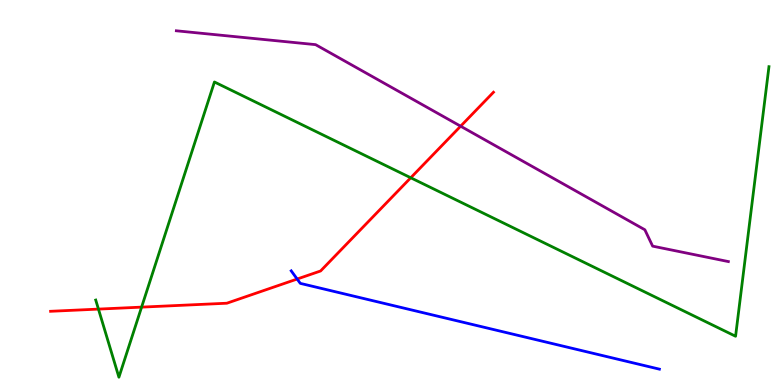[{'lines': ['blue', 'red'], 'intersections': [{'x': 3.83, 'y': 2.75}]}, {'lines': ['green', 'red'], 'intersections': [{'x': 1.27, 'y': 1.97}, {'x': 1.83, 'y': 2.02}, {'x': 5.3, 'y': 5.38}]}, {'lines': ['purple', 'red'], 'intersections': [{'x': 5.94, 'y': 6.72}]}, {'lines': ['blue', 'green'], 'intersections': []}, {'lines': ['blue', 'purple'], 'intersections': []}, {'lines': ['green', 'purple'], 'intersections': []}]